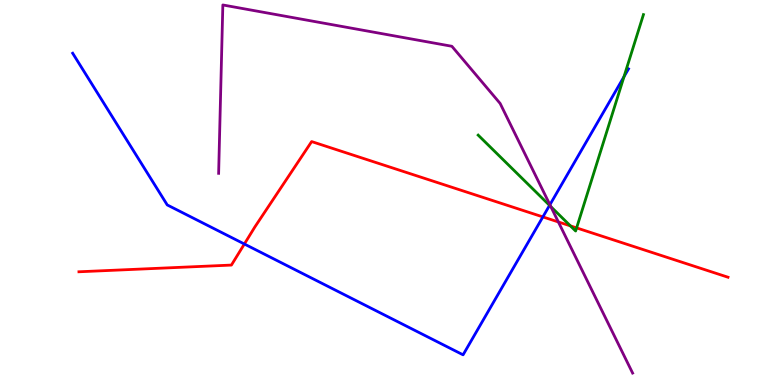[{'lines': ['blue', 'red'], 'intersections': [{'x': 3.15, 'y': 3.66}, {'x': 7.0, 'y': 4.37}]}, {'lines': ['green', 'red'], 'intersections': [{'x': 7.36, 'y': 4.13}, {'x': 7.44, 'y': 4.08}]}, {'lines': ['purple', 'red'], 'intersections': [{'x': 7.2, 'y': 4.23}]}, {'lines': ['blue', 'green'], 'intersections': [{'x': 7.09, 'y': 4.67}, {'x': 8.05, 'y': 8.01}]}, {'lines': ['blue', 'purple'], 'intersections': [{'x': 7.1, 'y': 4.68}]}, {'lines': ['green', 'purple'], 'intersections': [{'x': 7.11, 'y': 4.63}]}]